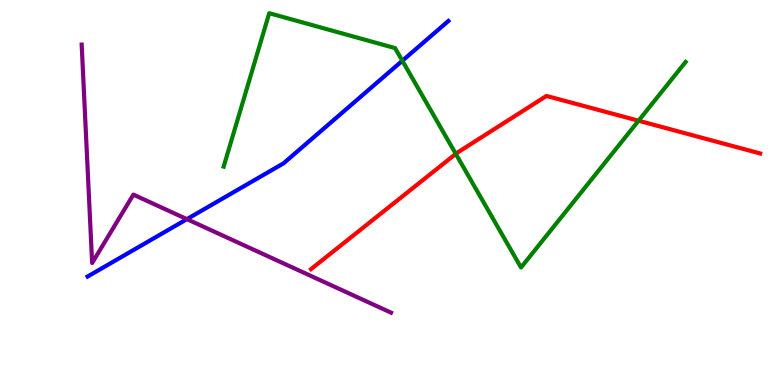[{'lines': ['blue', 'red'], 'intersections': []}, {'lines': ['green', 'red'], 'intersections': [{'x': 5.88, 'y': 6.0}, {'x': 8.24, 'y': 6.86}]}, {'lines': ['purple', 'red'], 'intersections': []}, {'lines': ['blue', 'green'], 'intersections': [{'x': 5.19, 'y': 8.42}]}, {'lines': ['blue', 'purple'], 'intersections': [{'x': 2.41, 'y': 4.31}]}, {'lines': ['green', 'purple'], 'intersections': []}]